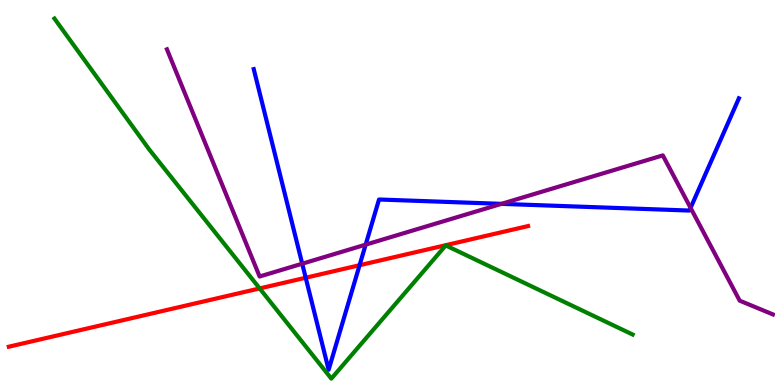[{'lines': ['blue', 'red'], 'intersections': [{'x': 3.94, 'y': 2.79}, {'x': 4.64, 'y': 3.11}]}, {'lines': ['green', 'red'], 'intersections': [{'x': 3.35, 'y': 2.51}]}, {'lines': ['purple', 'red'], 'intersections': []}, {'lines': ['blue', 'green'], 'intersections': []}, {'lines': ['blue', 'purple'], 'intersections': [{'x': 3.9, 'y': 3.15}, {'x': 4.72, 'y': 3.65}, {'x': 6.47, 'y': 4.7}, {'x': 8.91, 'y': 4.6}]}, {'lines': ['green', 'purple'], 'intersections': []}]